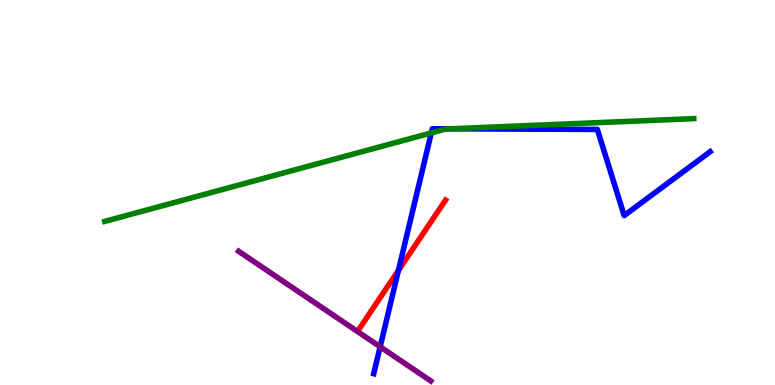[{'lines': ['blue', 'red'], 'intersections': [{'x': 5.14, 'y': 2.98}]}, {'lines': ['green', 'red'], 'intersections': []}, {'lines': ['purple', 'red'], 'intersections': []}, {'lines': ['blue', 'green'], 'intersections': [{'x': 5.57, 'y': 6.55}, {'x': 5.81, 'y': 6.65}]}, {'lines': ['blue', 'purple'], 'intersections': [{'x': 4.91, 'y': 0.993}]}, {'lines': ['green', 'purple'], 'intersections': []}]